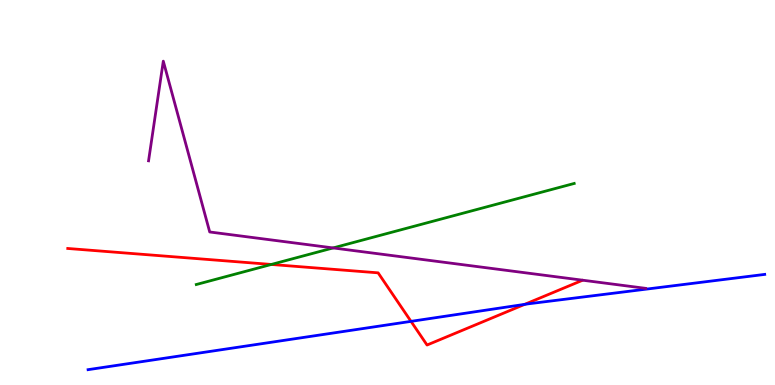[{'lines': ['blue', 'red'], 'intersections': [{'x': 5.3, 'y': 1.65}, {'x': 6.77, 'y': 2.09}]}, {'lines': ['green', 'red'], 'intersections': [{'x': 3.5, 'y': 3.13}]}, {'lines': ['purple', 'red'], 'intersections': []}, {'lines': ['blue', 'green'], 'intersections': []}, {'lines': ['blue', 'purple'], 'intersections': []}, {'lines': ['green', 'purple'], 'intersections': [{'x': 4.3, 'y': 3.56}]}]